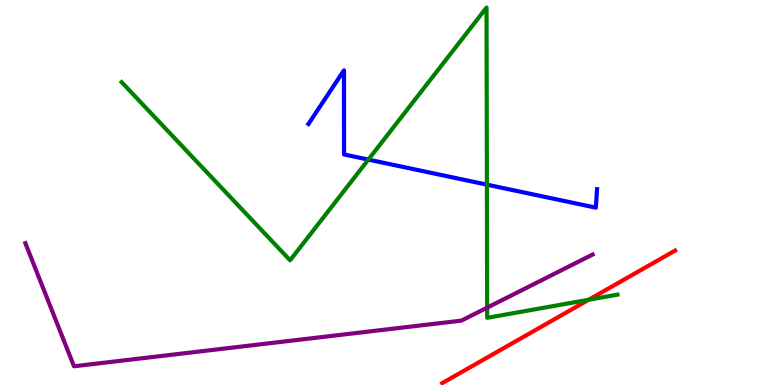[{'lines': ['blue', 'red'], 'intersections': []}, {'lines': ['green', 'red'], 'intersections': [{'x': 7.6, 'y': 2.21}]}, {'lines': ['purple', 'red'], 'intersections': []}, {'lines': ['blue', 'green'], 'intersections': [{'x': 4.75, 'y': 5.85}, {'x': 6.28, 'y': 5.2}]}, {'lines': ['blue', 'purple'], 'intersections': []}, {'lines': ['green', 'purple'], 'intersections': [{'x': 6.29, 'y': 2.01}]}]